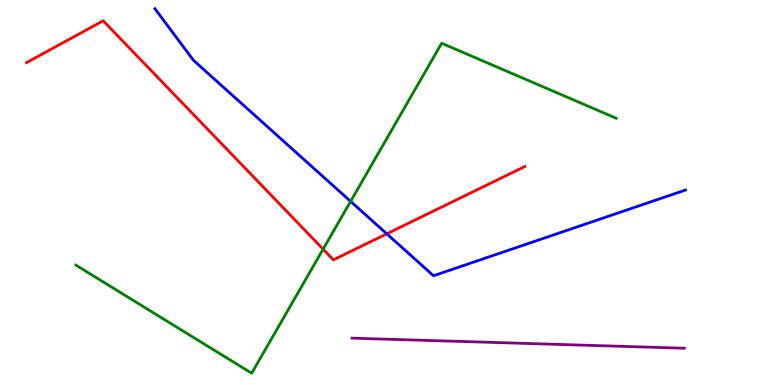[{'lines': ['blue', 'red'], 'intersections': [{'x': 4.99, 'y': 3.93}]}, {'lines': ['green', 'red'], 'intersections': [{'x': 4.17, 'y': 3.53}]}, {'lines': ['purple', 'red'], 'intersections': []}, {'lines': ['blue', 'green'], 'intersections': [{'x': 4.52, 'y': 4.77}]}, {'lines': ['blue', 'purple'], 'intersections': []}, {'lines': ['green', 'purple'], 'intersections': []}]